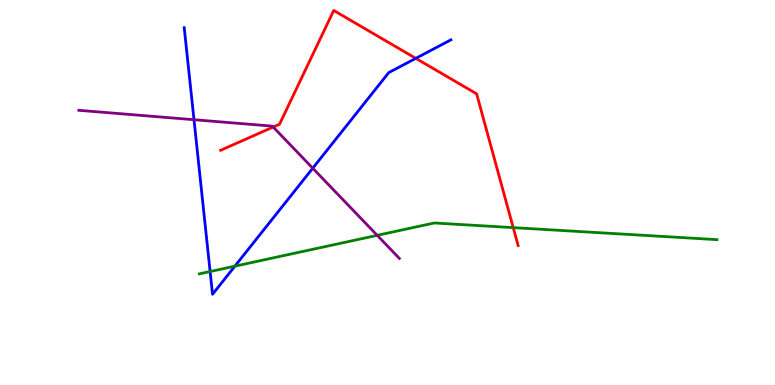[{'lines': ['blue', 'red'], 'intersections': [{'x': 5.37, 'y': 8.48}]}, {'lines': ['green', 'red'], 'intersections': [{'x': 6.62, 'y': 4.09}]}, {'lines': ['purple', 'red'], 'intersections': [{'x': 3.53, 'y': 6.7}]}, {'lines': ['blue', 'green'], 'intersections': [{'x': 2.71, 'y': 2.95}, {'x': 3.03, 'y': 3.09}]}, {'lines': ['blue', 'purple'], 'intersections': [{'x': 2.5, 'y': 6.89}, {'x': 4.04, 'y': 5.63}]}, {'lines': ['green', 'purple'], 'intersections': [{'x': 4.87, 'y': 3.89}]}]